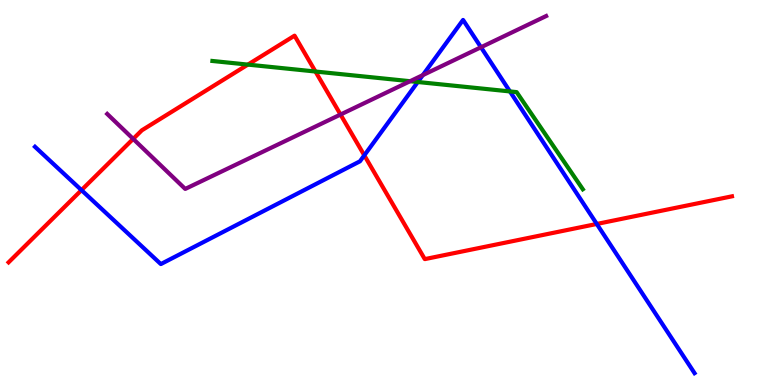[{'lines': ['blue', 'red'], 'intersections': [{'x': 1.05, 'y': 5.06}, {'x': 4.7, 'y': 5.97}, {'x': 7.7, 'y': 4.18}]}, {'lines': ['green', 'red'], 'intersections': [{'x': 3.2, 'y': 8.32}, {'x': 4.07, 'y': 8.14}]}, {'lines': ['purple', 'red'], 'intersections': [{'x': 1.72, 'y': 6.39}, {'x': 4.39, 'y': 7.02}]}, {'lines': ['blue', 'green'], 'intersections': [{'x': 5.39, 'y': 7.87}, {'x': 6.58, 'y': 7.63}]}, {'lines': ['blue', 'purple'], 'intersections': [{'x': 5.46, 'y': 8.05}, {'x': 6.21, 'y': 8.77}]}, {'lines': ['green', 'purple'], 'intersections': [{'x': 5.29, 'y': 7.89}]}]